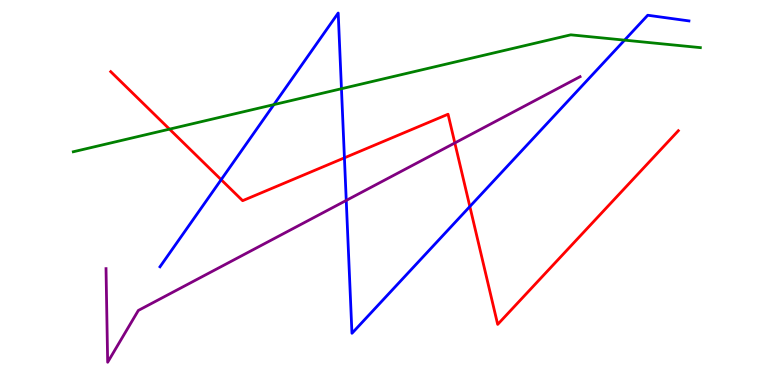[{'lines': ['blue', 'red'], 'intersections': [{'x': 2.85, 'y': 5.33}, {'x': 4.44, 'y': 5.9}, {'x': 6.06, 'y': 4.64}]}, {'lines': ['green', 'red'], 'intersections': [{'x': 2.19, 'y': 6.65}]}, {'lines': ['purple', 'red'], 'intersections': [{'x': 5.87, 'y': 6.29}]}, {'lines': ['blue', 'green'], 'intersections': [{'x': 3.53, 'y': 7.28}, {'x': 4.41, 'y': 7.7}, {'x': 8.06, 'y': 8.96}]}, {'lines': ['blue', 'purple'], 'intersections': [{'x': 4.47, 'y': 4.79}]}, {'lines': ['green', 'purple'], 'intersections': []}]